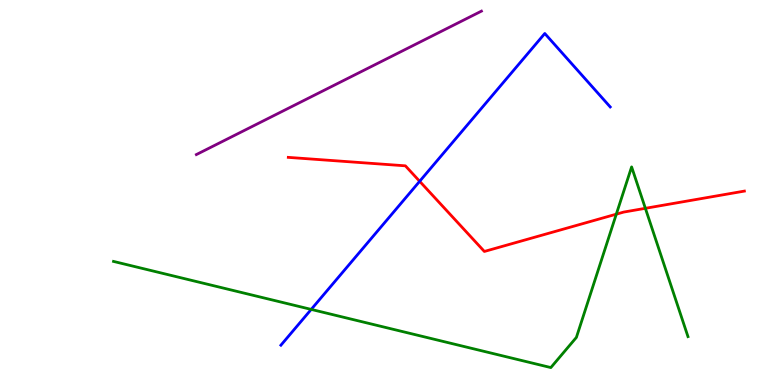[{'lines': ['blue', 'red'], 'intersections': [{'x': 5.41, 'y': 5.29}]}, {'lines': ['green', 'red'], 'intersections': [{'x': 7.95, 'y': 4.44}, {'x': 8.33, 'y': 4.59}]}, {'lines': ['purple', 'red'], 'intersections': []}, {'lines': ['blue', 'green'], 'intersections': [{'x': 4.02, 'y': 1.96}]}, {'lines': ['blue', 'purple'], 'intersections': []}, {'lines': ['green', 'purple'], 'intersections': []}]